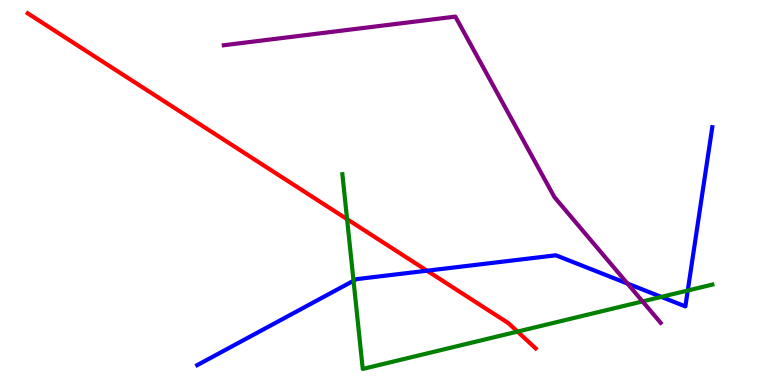[{'lines': ['blue', 'red'], 'intersections': [{'x': 5.51, 'y': 2.97}]}, {'lines': ['green', 'red'], 'intersections': [{'x': 4.48, 'y': 4.31}, {'x': 6.68, 'y': 1.39}]}, {'lines': ['purple', 'red'], 'intersections': []}, {'lines': ['blue', 'green'], 'intersections': [{'x': 4.56, 'y': 2.71}, {'x': 8.53, 'y': 2.29}, {'x': 8.87, 'y': 2.45}]}, {'lines': ['blue', 'purple'], 'intersections': [{'x': 8.1, 'y': 2.64}]}, {'lines': ['green', 'purple'], 'intersections': [{'x': 8.29, 'y': 2.17}]}]